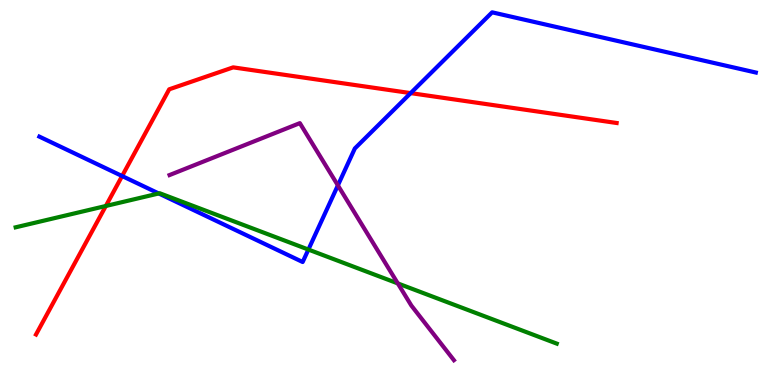[{'lines': ['blue', 'red'], 'intersections': [{'x': 1.58, 'y': 5.43}, {'x': 5.3, 'y': 7.58}]}, {'lines': ['green', 'red'], 'intersections': [{'x': 1.37, 'y': 4.65}]}, {'lines': ['purple', 'red'], 'intersections': []}, {'lines': ['blue', 'green'], 'intersections': [{'x': 2.05, 'y': 4.97}, {'x': 3.98, 'y': 3.52}]}, {'lines': ['blue', 'purple'], 'intersections': [{'x': 4.36, 'y': 5.19}]}, {'lines': ['green', 'purple'], 'intersections': [{'x': 5.13, 'y': 2.64}]}]